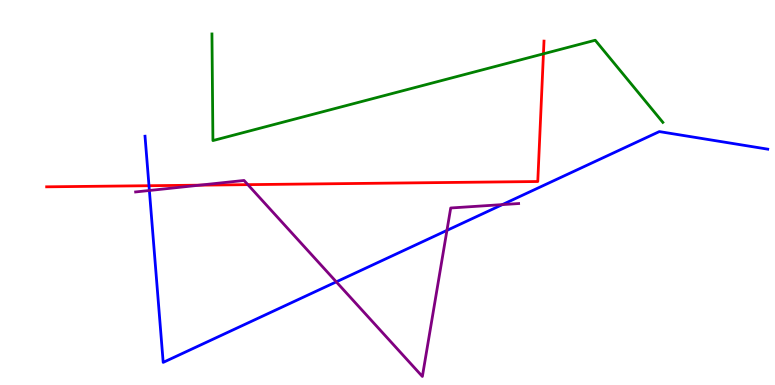[{'lines': ['blue', 'red'], 'intersections': [{'x': 1.92, 'y': 5.18}]}, {'lines': ['green', 'red'], 'intersections': [{'x': 7.01, 'y': 8.6}]}, {'lines': ['purple', 'red'], 'intersections': [{'x': 2.58, 'y': 5.19}, {'x': 3.2, 'y': 5.2}]}, {'lines': ['blue', 'green'], 'intersections': []}, {'lines': ['blue', 'purple'], 'intersections': [{'x': 1.93, 'y': 5.05}, {'x': 4.34, 'y': 2.68}, {'x': 5.77, 'y': 4.02}, {'x': 6.48, 'y': 4.69}]}, {'lines': ['green', 'purple'], 'intersections': []}]